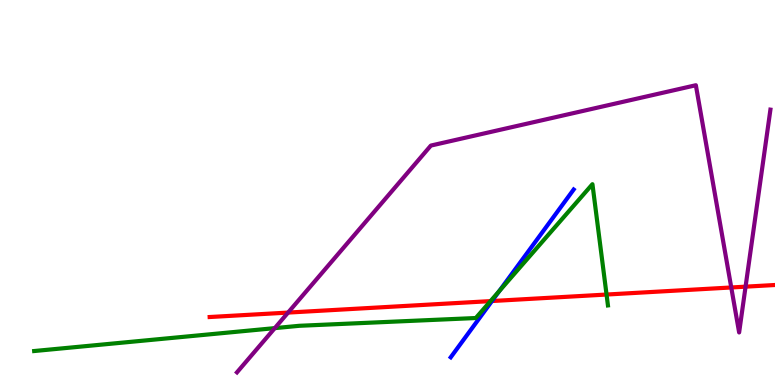[{'lines': ['blue', 'red'], 'intersections': [{'x': 6.35, 'y': 2.18}]}, {'lines': ['green', 'red'], 'intersections': [{'x': 6.33, 'y': 2.18}, {'x': 7.83, 'y': 2.35}]}, {'lines': ['purple', 'red'], 'intersections': [{'x': 3.72, 'y': 1.88}, {'x': 9.44, 'y': 2.53}, {'x': 9.62, 'y': 2.55}]}, {'lines': ['blue', 'green'], 'intersections': [{'x': 6.44, 'y': 2.44}]}, {'lines': ['blue', 'purple'], 'intersections': []}, {'lines': ['green', 'purple'], 'intersections': [{'x': 3.55, 'y': 1.48}]}]